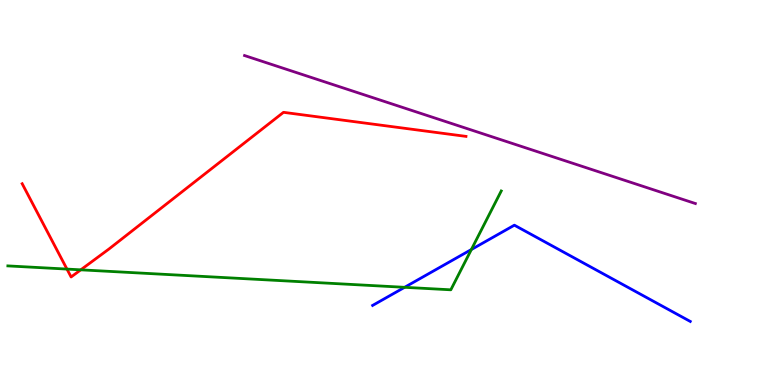[{'lines': ['blue', 'red'], 'intersections': []}, {'lines': ['green', 'red'], 'intersections': [{'x': 0.864, 'y': 3.01}, {'x': 1.04, 'y': 2.99}]}, {'lines': ['purple', 'red'], 'intersections': []}, {'lines': ['blue', 'green'], 'intersections': [{'x': 5.22, 'y': 2.54}, {'x': 6.08, 'y': 3.52}]}, {'lines': ['blue', 'purple'], 'intersections': []}, {'lines': ['green', 'purple'], 'intersections': []}]